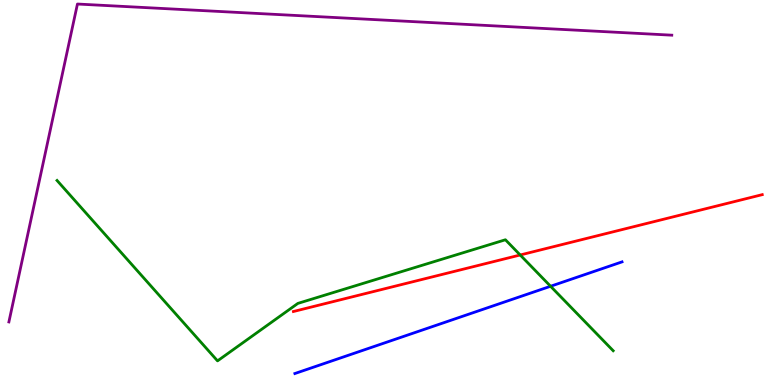[{'lines': ['blue', 'red'], 'intersections': []}, {'lines': ['green', 'red'], 'intersections': [{'x': 6.71, 'y': 3.38}]}, {'lines': ['purple', 'red'], 'intersections': []}, {'lines': ['blue', 'green'], 'intersections': [{'x': 7.1, 'y': 2.56}]}, {'lines': ['blue', 'purple'], 'intersections': []}, {'lines': ['green', 'purple'], 'intersections': []}]